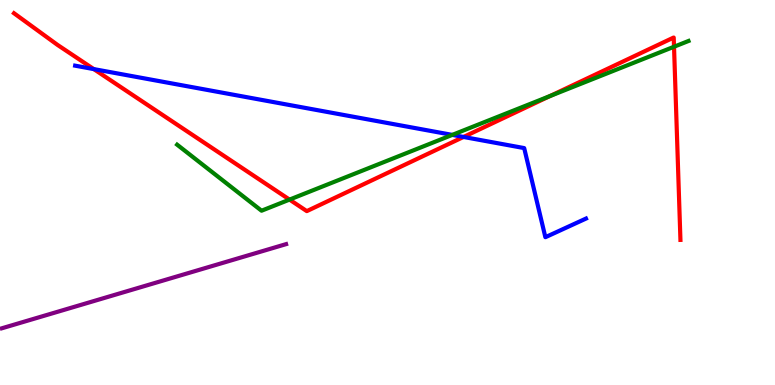[{'lines': ['blue', 'red'], 'intersections': [{'x': 1.21, 'y': 8.21}, {'x': 5.98, 'y': 6.44}]}, {'lines': ['green', 'red'], 'intersections': [{'x': 3.74, 'y': 4.82}, {'x': 7.1, 'y': 7.51}, {'x': 8.7, 'y': 8.79}]}, {'lines': ['purple', 'red'], 'intersections': []}, {'lines': ['blue', 'green'], 'intersections': [{'x': 5.84, 'y': 6.5}]}, {'lines': ['blue', 'purple'], 'intersections': []}, {'lines': ['green', 'purple'], 'intersections': []}]